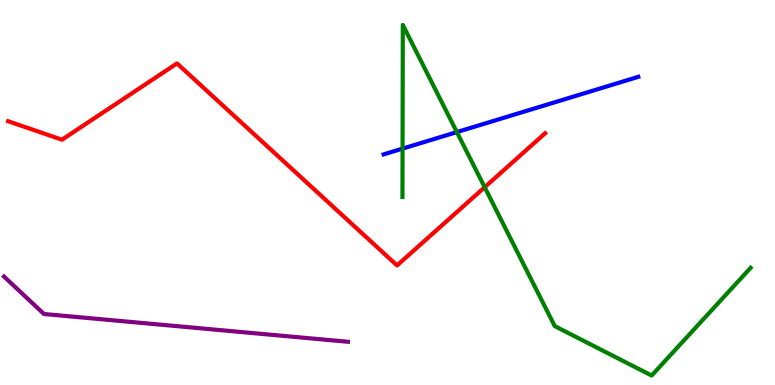[{'lines': ['blue', 'red'], 'intersections': []}, {'lines': ['green', 'red'], 'intersections': [{'x': 6.25, 'y': 5.14}]}, {'lines': ['purple', 'red'], 'intersections': []}, {'lines': ['blue', 'green'], 'intersections': [{'x': 5.19, 'y': 6.14}, {'x': 5.89, 'y': 6.57}]}, {'lines': ['blue', 'purple'], 'intersections': []}, {'lines': ['green', 'purple'], 'intersections': []}]